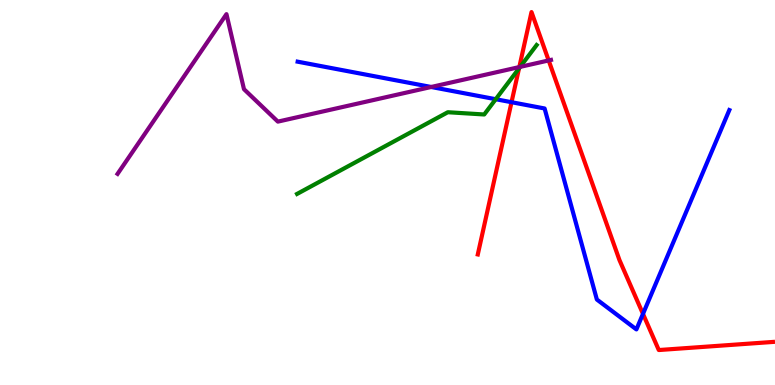[{'lines': ['blue', 'red'], 'intersections': [{'x': 6.6, 'y': 7.35}, {'x': 8.3, 'y': 1.85}]}, {'lines': ['green', 'red'], 'intersections': [{'x': 6.7, 'y': 8.22}]}, {'lines': ['purple', 'red'], 'intersections': [{'x': 6.7, 'y': 8.26}, {'x': 7.08, 'y': 8.43}]}, {'lines': ['blue', 'green'], 'intersections': [{'x': 6.4, 'y': 7.42}]}, {'lines': ['blue', 'purple'], 'intersections': [{'x': 5.56, 'y': 7.74}]}, {'lines': ['green', 'purple'], 'intersections': [{'x': 6.71, 'y': 8.26}]}]